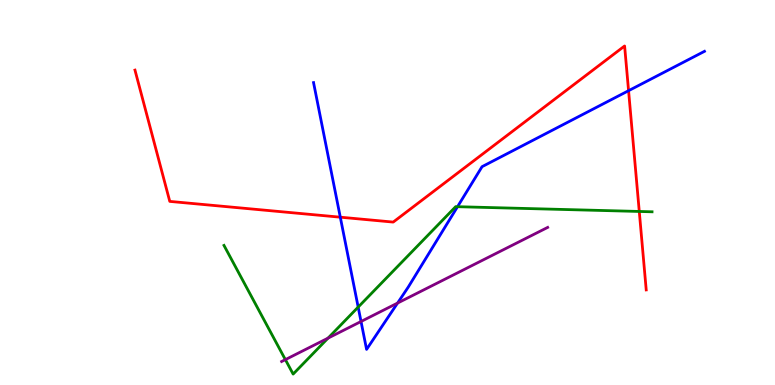[{'lines': ['blue', 'red'], 'intersections': [{'x': 4.39, 'y': 4.36}, {'x': 8.11, 'y': 7.64}]}, {'lines': ['green', 'red'], 'intersections': [{'x': 8.25, 'y': 4.51}]}, {'lines': ['purple', 'red'], 'intersections': []}, {'lines': ['blue', 'green'], 'intersections': [{'x': 4.62, 'y': 2.02}, {'x': 5.9, 'y': 4.63}]}, {'lines': ['blue', 'purple'], 'intersections': [{'x': 4.66, 'y': 1.65}, {'x': 5.13, 'y': 2.13}]}, {'lines': ['green', 'purple'], 'intersections': [{'x': 3.68, 'y': 0.659}, {'x': 4.23, 'y': 1.22}]}]